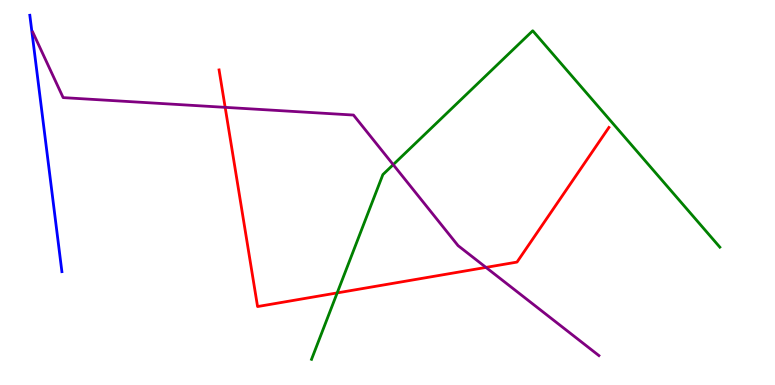[{'lines': ['blue', 'red'], 'intersections': []}, {'lines': ['green', 'red'], 'intersections': [{'x': 4.35, 'y': 2.39}]}, {'lines': ['purple', 'red'], 'intersections': [{'x': 2.91, 'y': 7.21}, {'x': 6.27, 'y': 3.05}]}, {'lines': ['blue', 'green'], 'intersections': []}, {'lines': ['blue', 'purple'], 'intersections': []}, {'lines': ['green', 'purple'], 'intersections': [{'x': 5.07, 'y': 5.72}]}]